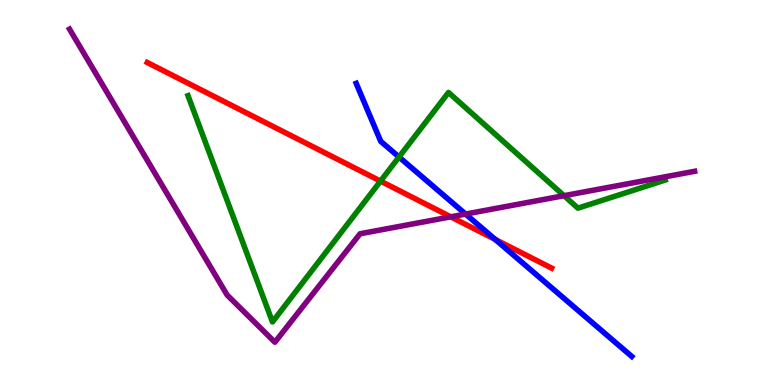[{'lines': ['blue', 'red'], 'intersections': [{'x': 6.39, 'y': 3.78}]}, {'lines': ['green', 'red'], 'intersections': [{'x': 4.91, 'y': 5.3}]}, {'lines': ['purple', 'red'], 'intersections': [{'x': 5.82, 'y': 4.37}]}, {'lines': ['blue', 'green'], 'intersections': [{'x': 5.15, 'y': 5.92}]}, {'lines': ['blue', 'purple'], 'intersections': [{'x': 6.01, 'y': 4.44}]}, {'lines': ['green', 'purple'], 'intersections': [{'x': 7.28, 'y': 4.92}]}]